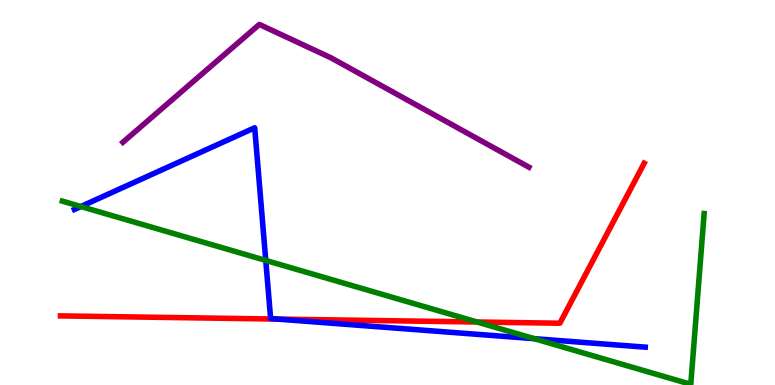[{'lines': ['blue', 'red'], 'intersections': [{'x': 3.58, 'y': 1.71}]}, {'lines': ['green', 'red'], 'intersections': [{'x': 6.16, 'y': 1.64}]}, {'lines': ['purple', 'red'], 'intersections': []}, {'lines': ['blue', 'green'], 'intersections': [{'x': 1.04, 'y': 4.64}, {'x': 3.43, 'y': 3.24}, {'x': 6.89, 'y': 1.2}]}, {'lines': ['blue', 'purple'], 'intersections': []}, {'lines': ['green', 'purple'], 'intersections': []}]